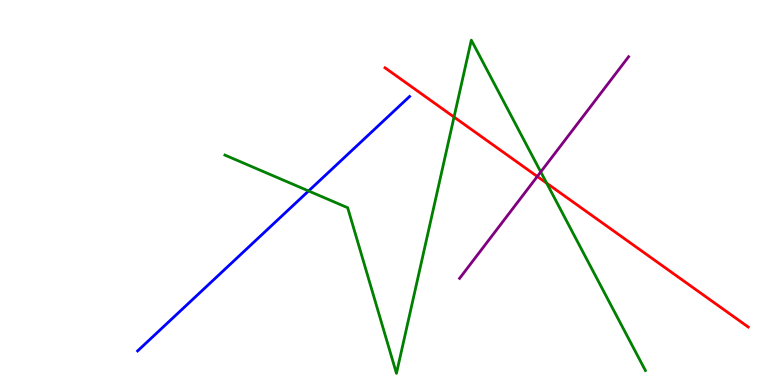[{'lines': ['blue', 'red'], 'intersections': []}, {'lines': ['green', 'red'], 'intersections': [{'x': 5.86, 'y': 6.96}, {'x': 7.05, 'y': 5.24}]}, {'lines': ['purple', 'red'], 'intersections': [{'x': 6.93, 'y': 5.42}]}, {'lines': ['blue', 'green'], 'intersections': [{'x': 3.98, 'y': 5.04}]}, {'lines': ['blue', 'purple'], 'intersections': []}, {'lines': ['green', 'purple'], 'intersections': [{'x': 6.98, 'y': 5.53}]}]